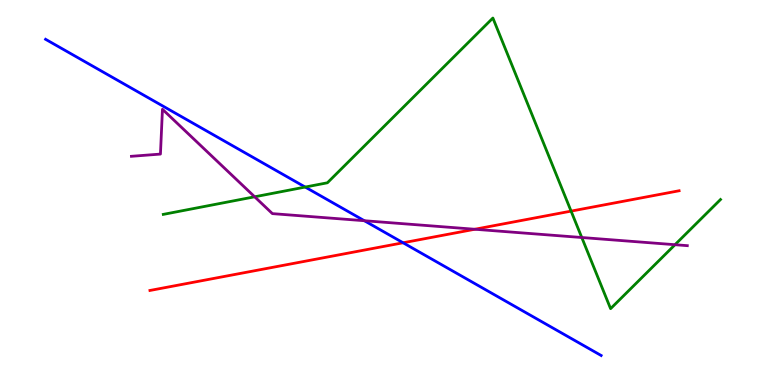[{'lines': ['blue', 'red'], 'intersections': [{'x': 5.2, 'y': 3.69}]}, {'lines': ['green', 'red'], 'intersections': [{'x': 7.37, 'y': 4.52}]}, {'lines': ['purple', 'red'], 'intersections': [{'x': 6.13, 'y': 4.05}]}, {'lines': ['blue', 'green'], 'intersections': [{'x': 3.94, 'y': 5.14}]}, {'lines': ['blue', 'purple'], 'intersections': [{'x': 4.7, 'y': 4.27}]}, {'lines': ['green', 'purple'], 'intersections': [{'x': 3.29, 'y': 4.89}, {'x': 7.51, 'y': 3.83}, {'x': 8.71, 'y': 3.64}]}]